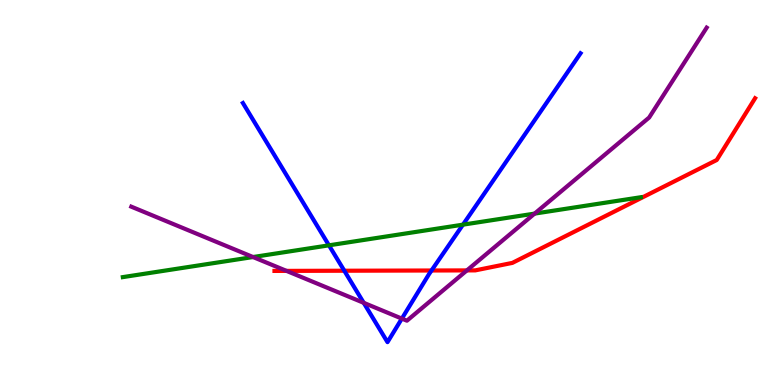[{'lines': ['blue', 'red'], 'intersections': [{'x': 4.44, 'y': 2.97}, {'x': 5.57, 'y': 2.97}]}, {'lines': ['green', 'red'], 'intersections': []}, {'lines': ['purple', 'red'], 'intersections': [{'x': 3.7, 'y': 2.96}, {'x': 6.02, 'y': 2.98}]}, {'lines': ['blue', 'green'], 'intersections': [{'x': 4.24, 'y': 3.63}, {'x': 5.97, 'y': 4.16}]}, {'lines': ['blue', 'purple'], 'intersections': [{'x': 4.69, 'y': 2.13}, {'x': 5.19, 'y': 1.72}]}, {'lines': ['green', 'purple'], 'intersections': [{'x': 3.26, 'y': 3.32}, {'x': 6.9, 'y': 4.45}]}]